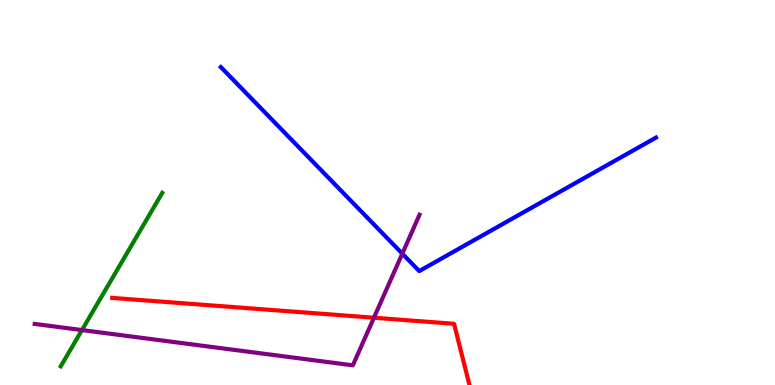[{'lines': ['blue', 'red'], 'intersections': []}, {'lines': ['green', 'red'], 'intersections': []}, {'lines': ['purple', 'red'], 'intersections': [{'x': 4.82, 'y': 1.75}]}, {'lines': ['blue', 'green'], 'intersections': []}, {'lines': ['blue', 'purple'], 'intersections': [{'x': 5.19, 'y': 3.41}]}, {'lines': ['green', 'purple'], 'intersections': [{'x': 1.06, 'y': 1.43}]}]